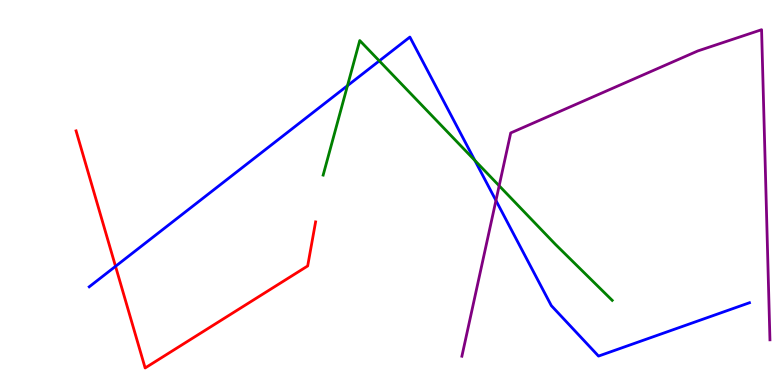[{'lines': ['blue', 'red'], 'intersections': [{'x': 1.49, 'y': 3.08}]}, {'lines': ['green', 'red'], 'intersections': []}, {'lines': ['purple', 'red'], 'intersections': []}, {'lines': ['blue', 'green'], 'intersections': [{'x': 4.48, 'y': 7.77}, {'x': 4.89, 'y': 8.42}, {'x': 6.13, 'y': 5.83}]}, {'lines': ['blue', 'purple'], 'intersections': [{'x': 6.4, 'y': 4.79}]}, {'lines': ['green', 'purple'], 'intersections': [{'x': 6.44, 'y': 5.17}]}]